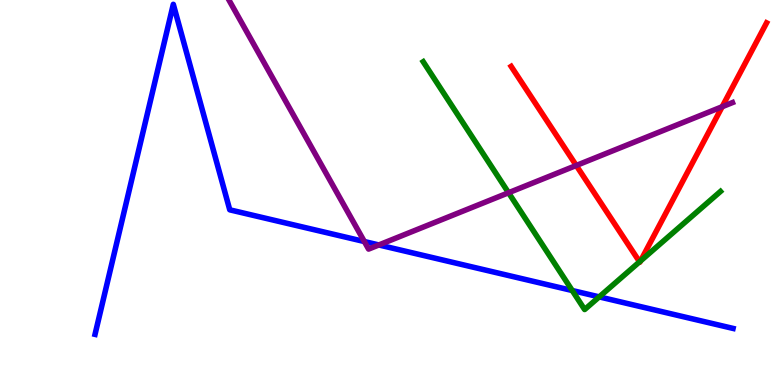[{'lines': ['blue', 'red'], 'intersections': []}, {'lines': ['green', 'red'], 'intersections': [{'x': 8.25, 'y': 3.2}, {'x': 8.26, 'y': 3.22}]}, {'lines': ['purple', 'red'], 'intersections': [{'x': 7.44, 'y': 5.7}, {'x': 9.32, 'y': 7.23}]}, {'lines': ['blue', 'green'], 'intersections': [{'x': 7.38, 'y': 2.45}, {'x': 7.73, 'y': 2.29}]}, {'lines': ['blue', 'purple'], 'intersections': [{'x': 4.7, 'y': 3.73}, {'x': 4.89, 'y': 3.64}]}, {'lines': ['green', 'purple'], 'intersections': [{'x': 6.56, 'y': 4.99}]}]